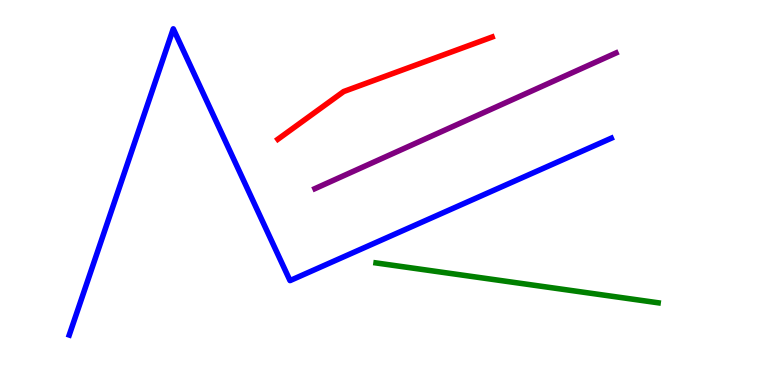[{'lines': ['blue', 'red'], 'intersections': []}, {'lines': ['green', 'red'], 'intersections': []}, {'lines': ['purple', 'red'], 'intersections': []}, {'lines': ['blue', 'green'], 'intersections': []}, {'lines': ['blue', 'purple'], 'intersections': []}, {'lines': ['green', 'purple'], 'intersections': []}]